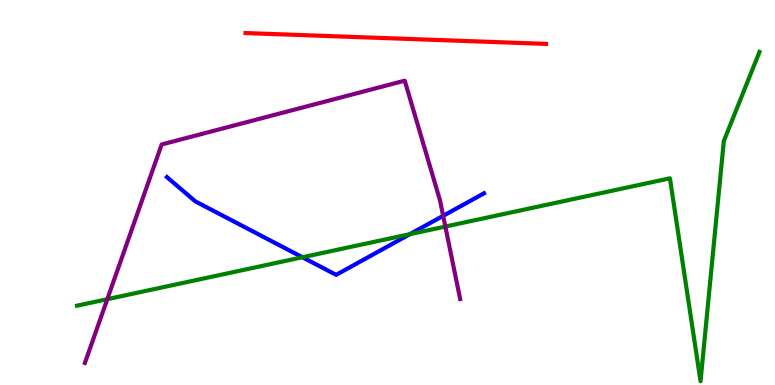[{'lines': ['blue', 'red'], 'intersections': []}, {'lines': ['green', 'red'], 'intersections': []}, {'lines': ['purple', 'red'], 'intersections': []}, {'lines': ['blue', 'green'], 'intersections': [{'x': 3.9, 'y': 3.32}, {'x': 5.29, 'y': 3.92}]}, {'lines': ['blue', 'purple'], 'intersections': [{'x': 5.72, 'y': 4.39}]}, {'lines': ['green', 'purple'], 'intersections': [{'x': 1.38, 'y': 2.23}, {'x': 5.75, 'y': 4.12}]}]